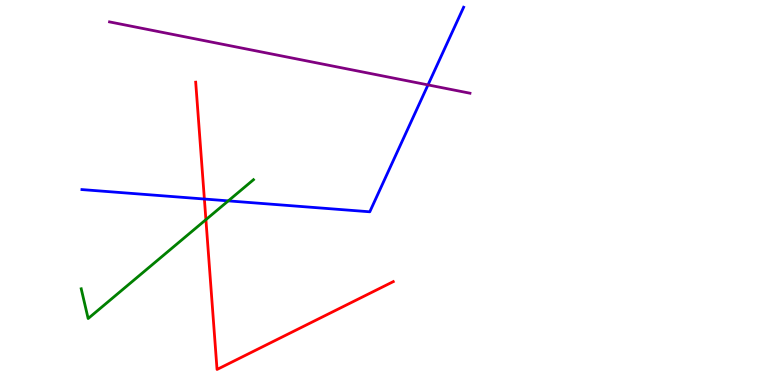[{'lines': ['blue', 'red'], 'intersections': [{'x': 2.64, 'y': 4.83}]}, {'lines': ['green', 'red'], 'intersections': [{'x': 2.66, 'y': 4.29}]}, {'lines': ['purple', 'red'], 'intersections': []}, {'lines': ['blue', 'green'], 'intersections': [{'x': 2.95, 'y': 4.78}]}, {'lines': ['blue', 'purple'], 'intersections': [{'x': 5.52, 'y': 7.79}]}, {'lines': ['green', 'purple'], 'intersections': []}]